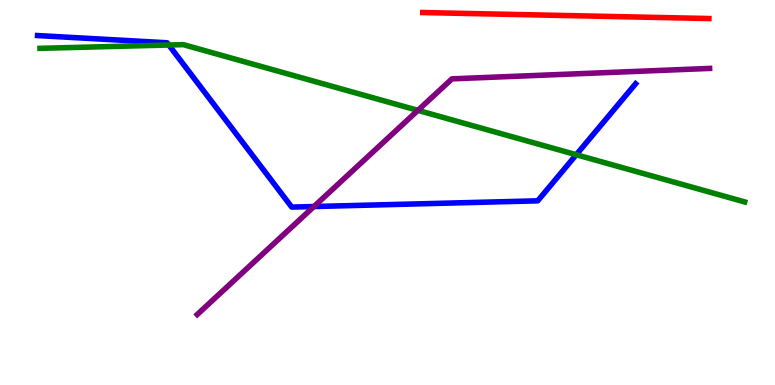[{'lines': ['blue', 'red'], 'intersections': []}, {'lines': ['green', 'red'], 'intersections': []}, {'lines': ['purple', 'red'], 'intersections': []}, {'lines': ['blue', 'green'], 'intersections': [{'x': 2.18, 'y': 8.83}, {'x': 7.44, 'y': 5.98}]}, {'lines': ['blue', 'purple'], 'intersections': [{'x': 4.05, 'y': 4.64}]}, {'lines': ['green', 'purple'], 'intersections': [{'x': 5.39, 'y': 7.13}]}]